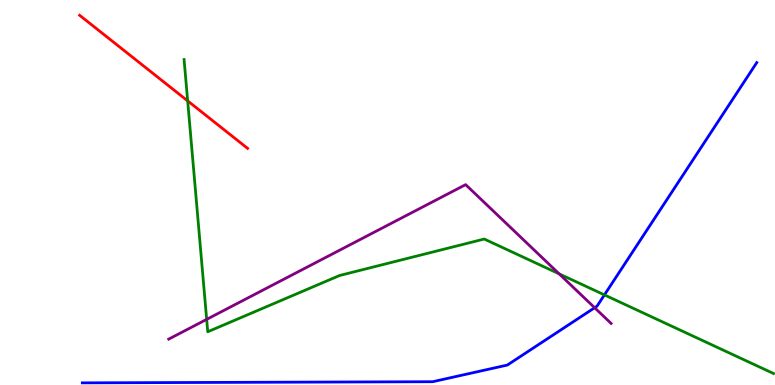[{'lines': ['blue', 'red'], 'intersections': []}, {'lines': ['green', 'red'], 'intersections': [{'x': 2.42, 'y': 7.38}]}, {'lines': ['purple', 'red'], 'intersections': []}, {'lines': ['blue', 'green'], 'intersections': [{'x': 7.8, 'y': 2.34}]}, {'lines': ['blue', 'purple'], 'intersections': [{'x': 7.67, 'y': 2.01}]}, {'lines': ['green', 'purple'], 'intersections': [{'x': 2.67, 'y': 1.7}, {'x': 7.21, 'y': 2.89}]}]